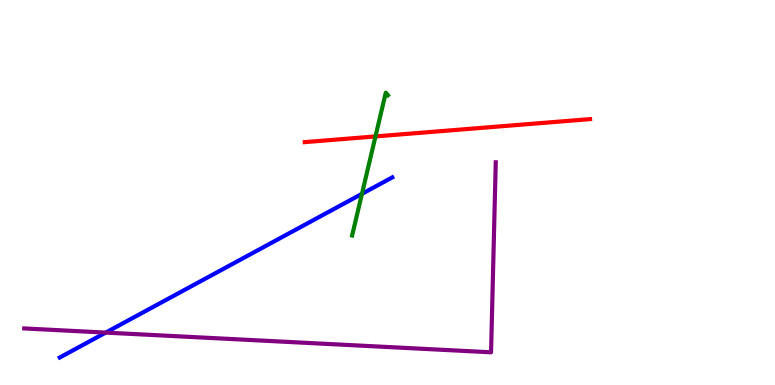[{'lines': ['blue', 'red'], 'intersections': []}, {'lines': ['green', 'red'], 'intersections': [{'x': 4.84, 'y': 6.46}]}, {'lines': ['purple', 'red'], 'intersections': []}, {'lines': ['blue', 'green'], 'intersections': [{'x': 4.67, 'y': 4.97}]}, {'lines': ['blue', 'purple'], 'intersections': [{'x': 1.36, 'y': 1.36}]}, {'lines': ['green', 'purple'], 'intersections': []}]